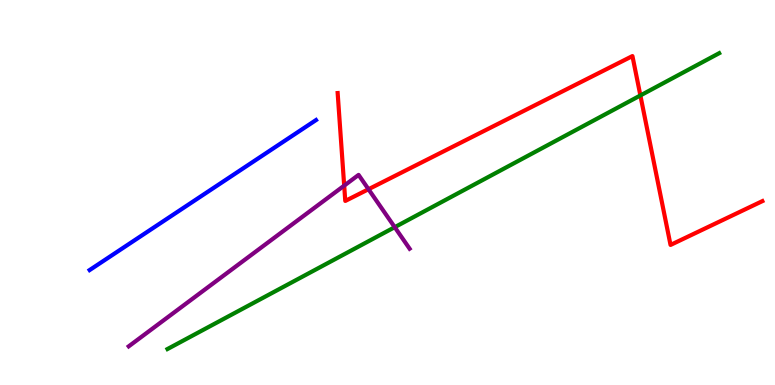[{'lines': ['blue', 'red'], 'intersections': []}, {'lines': ['green', 'red'], 'intersections': [{'x': 8.26, 'y': 7.52}]}, {'lines': ['purple', 'red'], 'intersections': [{'x': 4.44, 'y': 5.18}, {'x': 4.75, 'y': 5.08}]}, {'lines': ['blue', 'green'], 'intersections': []}, {'lines': ['blue', 'purple'], 'intersections': []}, {'lines': ['green', 'purple'], 'intersections': [{'x': 5.09, 'y': 4.1}]}]